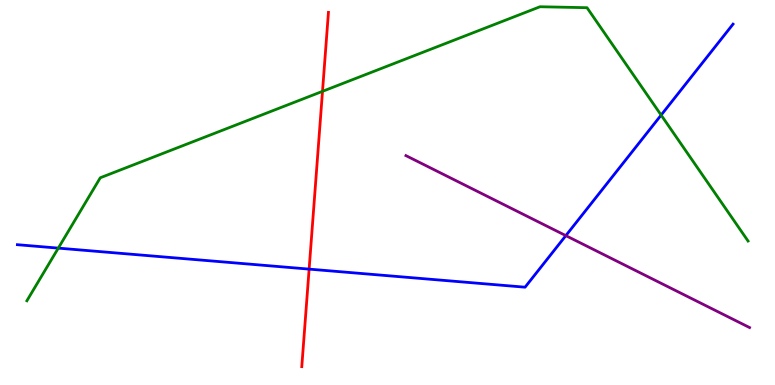[{'lines': ['blue', 'red'], 'intersections': [{'x': 3.99, 'y': 3.01}]}, {'lines': ['green', 'red'], 'intersections': [{'x': 4.16, 'y': 7.63}]}, {'lines': ['purple', 'red'], 'intersections': []}, {'lines': ['blue', 'green'], 'intersections': [{'x': 0.752, 'y': 3.56}, {'x': 8.53, 'y': 7.01}]}, {'lines': ['blue', 'purple'], 'intersections': [{'x': 7.3, 'y': 3.88}]}, {'lines': ['green', 'purple'], 'intersections': []}]